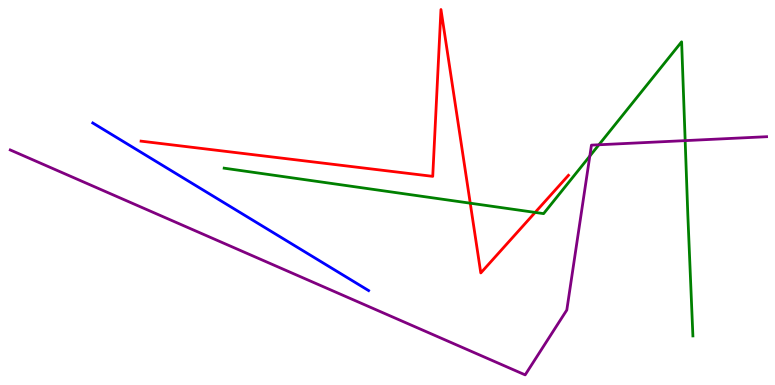[{'lines': ['blue', 'red'], 'intersections': []}, {'lines': ['green', 'red'], 'intersections': [{'x': 6.07, 'y': 4.72}, {'x': 6.91, 'y': 4.48}]}, {'lines': ['purple', 'red'], 'intersections': []}, {'lines': ['blue', 'green'], 'intersections': []}, {'lines': ['blue', 'purple'], 'intersections': []}, {'lines': ['green', 'purple'], 'intersections': [{'x': 7.61, 'y': 5.95}, {'x': 7.73, 'y': 6.24}, {'x': 8.84, 'y': 6.35}]}]